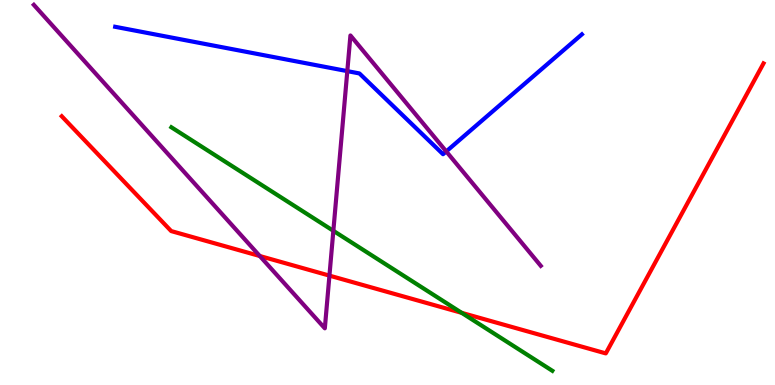[{'lines': ['blue', 'red'], 'intersections': []}, {'lines': ['green', 'red'], 'intersections': [{'x': 5.96, 'y': 1.87}]}, {'lines': ['purple', 'red'], 'intersections': [{'x': 3.35, 'y': 3.35}, {'x': 4.25, 'y': 2.84}]}, {'lines': ['blue', 'green'], 'intersections': []}, {'lines': ['blue', 'purple'], 'intersections': [{'x': 4.48, 'y': 8.15}, {'x': 5.76, 'y': 6.07}]}, {'lines': ['green', 'purple'], 'intersections': [{'x': 4.3, 'y': 4.0}]}]